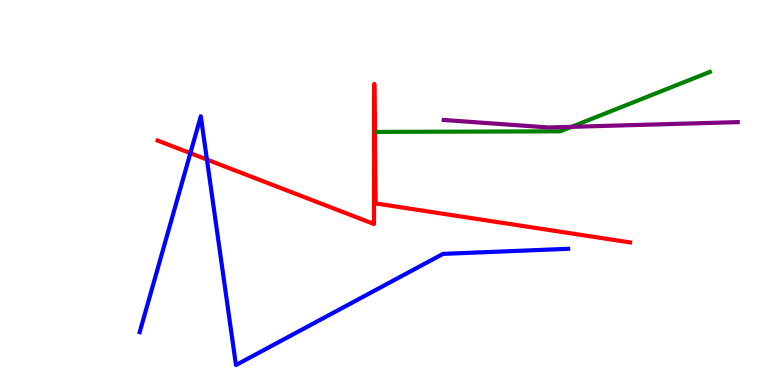[{'lines': ['blue', 'red'], 'intersections': [{'x': 2.46, 'y': 6.02}, {'x': 2.67, 'y': 5.86}]}, {'lines': ['green', 'red'], 'intersections': []}, {'lines': ['purple', 'red'], 'intersections': []}, {'lines': ['blue', 'green'], 'intersections': []}, {'lines': ['blue', 'purple'], 'intersections': []}, {'lines': ['green', 'purple'], 'intersections': [{'x': 7.38, 'y': 6.71}]}]